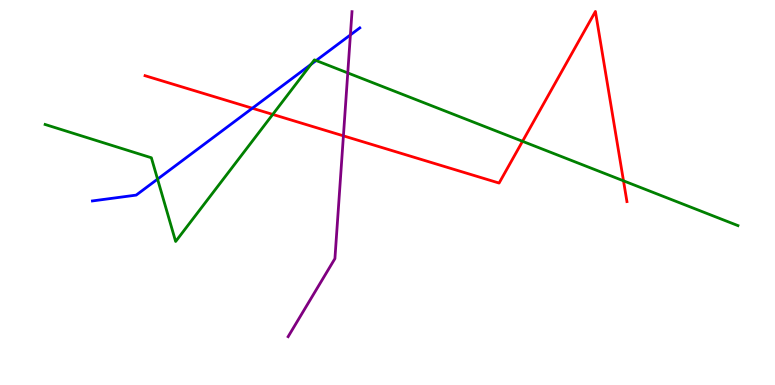[{'lines': ['blue', 'red'], 'intersections': [{'x': 3.26, 'y': 7.19}]}, {'lines': ['green', 'red'], 'intersections': [{'x': 3.52, 'y': 7.03}, {'x': 6.74, 'y': 6.33}, {'x': 8.05, 'y': 5.3}]}, {'lines': ['purple', 'red'], 'intersections': [{'x': 4.43, 'y': 6.47}]}, {'lines': ['blue', 'green'], 'intersections': [{'x': 2.03, 'y': 5.35}, {'x': 4.01, 'y': 8.33}, {'x': 4.08, 'y': 8.43}]}, {'lines': ['blue', 'purple'], 'intersections': [{'x': 4.52, 'y': 9.09}]}, {'lines': ['green', 'purple'], 'intersections': [{'x': 4.49, 'y': 8.11}]}]